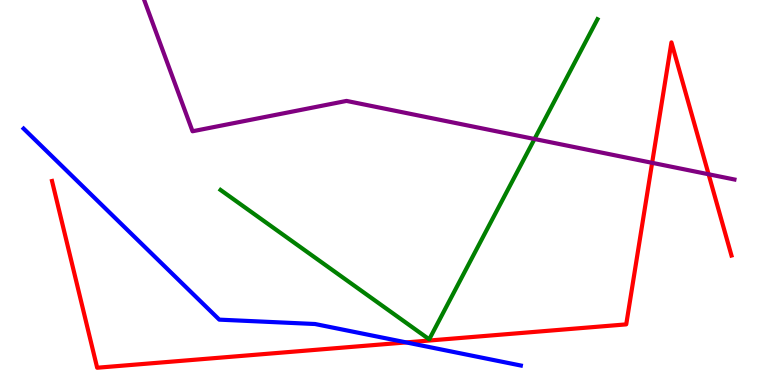[{'lines': ['blue', 'red'], 'intersections': [{'x': 5.24, 'y': 1.11}]}, {'lines': ['green', 'red'], 'intersections': []}, {'lines': ['purple', 'red'], 'intersections': [{'x': 8.41, 'y': 5.77}, {'x': 9.14, 'y': 5.47}]}, {'lines': ['blue', 'green'], 'intersections': []}, {'lines': ['blue', 'purple'], 'intersections': []}, {'lines': ['green', 'purple'], 'intersections': [{'x': 6.9, 'y': 6.39}]}]